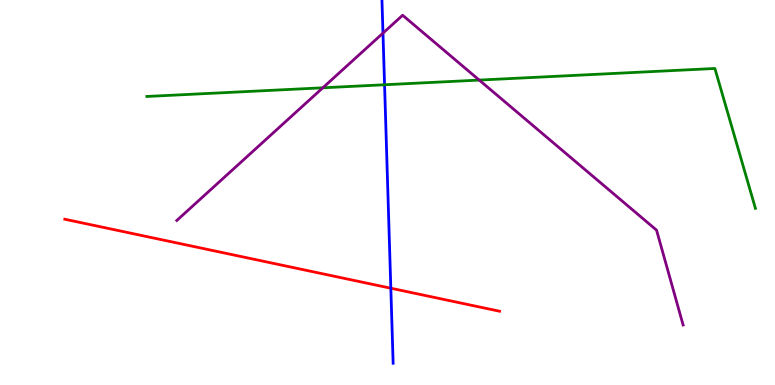[{'lines': ['blue', 'red'], 'intersections': [{'x': 5.04, 'y': 2.51}]}, {'lines': ['green', 'red'], 'intersections': []}, {'lines': ['purple', 'red'], 'intersections': []}, {'lines': ['blue', 'green'], 'intersections': [{'x': 4.96, 'y': 7.8}]}, {'lines': ['blue', 'purple'], 'intersections': [{'x': 4.94, 'y': 9.14}]}, {'lines': ['green', 'purple'], 'intersections': [{'x': 4.17, 'y': 7.72}, {'x': 6.18, 'y': 7.92}]}]